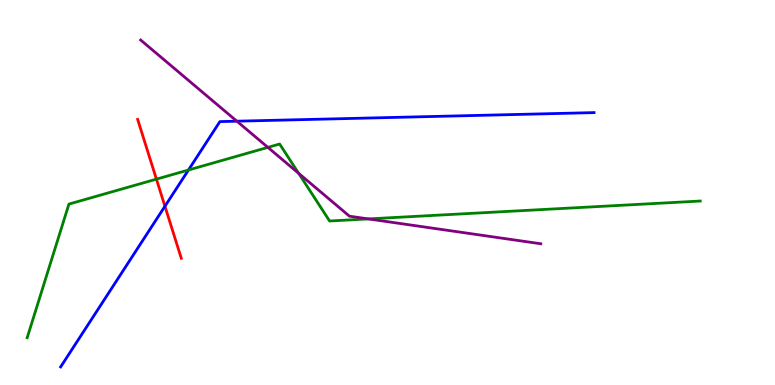[{'lines': ['blue', 'red'], 'intersections': [{'x': 2.13, 'y': 4.64}]}, {'lines': ['green', 'red'], 'intersections': [{'x': 2.02, 'y': 5.35}]}, {'lines': ['purple', 'red'], 'intersections': []}, {'lines': ['blue', 'green'], 'intersections': [{'x': 2.43, 'y': 5.58}]}, {'lines': ['blue', 'purple'], 'intersections': [{'x': 3.06, 'y': 6.85}]}, {'lines': ['green', 'purple'], 'intersections': [{'x': 3.46, 'y': 6.17}, {'x': 3.85, 'y': 5.5}, {'x': 4.75, 'y': 4.31}]}]